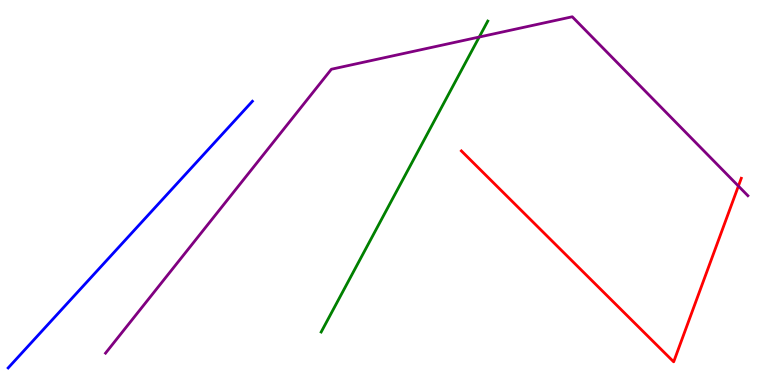[{'lines': ['blue', 'red'], 'intersections': []}, {'lines': ['green', 'red'], 'intersections': []}, {'lines': ['purple', 'red'], 'intersections': [{'x': 9.53, 'y': 5.17}]}, {'lines': ['blue', 'green'], 'intersections': []}, {'lines': ['blue', 'purple'], 'intersections': []}, {'lines': ['green', 'purple'], 'intersections': [{'x': 6.18, 'y': 9.04}]}]